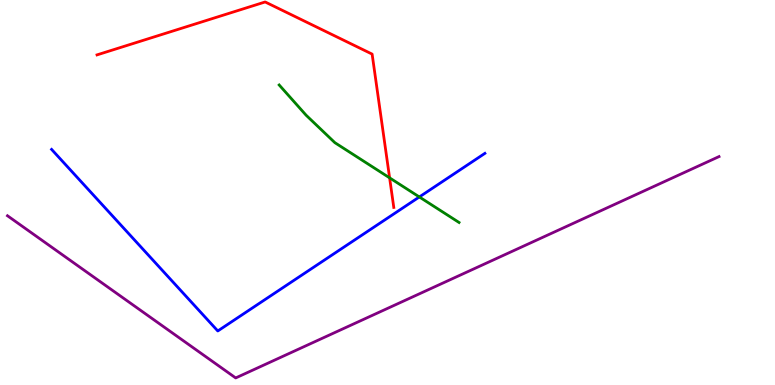[{'lines': ['blue', 'red'], 'intersections': []}, {'lines': ['green', 'red'], 'intersections': [{'x': 5.03, 'y': 5.38}]}, {'lines': ['purple', 'red'], 'intersections': []}, {'lines': ['blue', 'green'], 'intersections': [{'x': 5.41, 'y': 4.88}]}, {'lines': ['blue', 'purple'], 'intersections': []}, {'lines': ['green', 'purple'], 'intersections': []}]